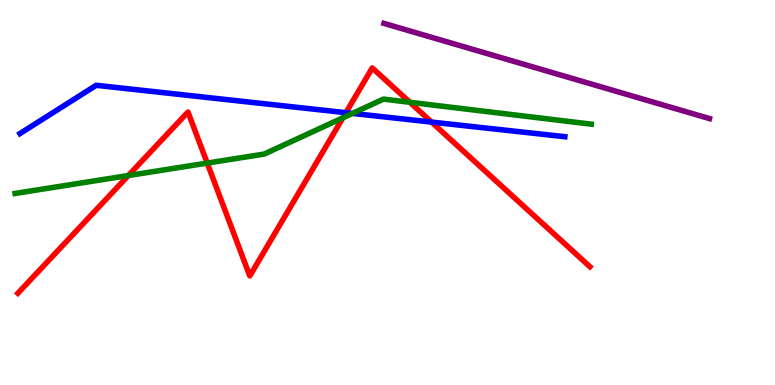[{'lines': ['blue', 'red'], 'intersections': [{'x': 4.46, 'y': 7.07}, {'x': 5.57, 'y': 6.83}]}, {'lines': ['green', 'red'], 'intersections': [{'x': 1.66, 'y': 5.44}, {'x': 2.67, 'y': 5.76}, {'x': 4.42, 'y': 6.94}, {'x': 5.29, 'y': 7.34}]}, {'lines': ['purple', 'red'], 'intersections': []}, {'lines': ['blue', 'green'], 'intersections': [{'x': 4.55, 'y': 7.05}]}, {'lines': ['blue', 'purple'], 'intersections': []}, {'lines': ['green', 'purple'], 'intersections': []}]